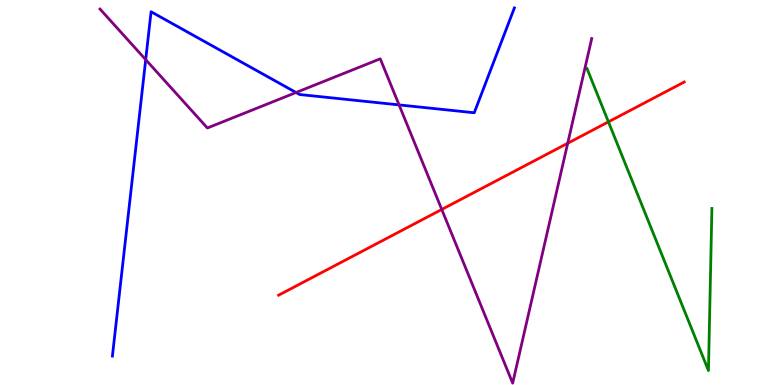[{'lines': ['blue', 'red'], 'intersections': []}, {'lines': ['green', 'red'], 'intersections': [{'x': 7.85, 'y': 6.83}]}, {'lines': ['purple', 'red'], 'intersections': [{'x': 5.7, 'y': 4.56}, {'x': 7.33, 'y': 6.28}]}, {'lines': ['blue', 'green'], 'intersections': []}, {'lines': ['blue', 'purple'], 'intersections': [{'x': 1.88, 'y': 8.45}, {'x': 3.82, 'y': 7.6}, {'x': 5.15, 'y': 7.28}]}, {'lines': ['green', 'purple'], 'intersections': []}]